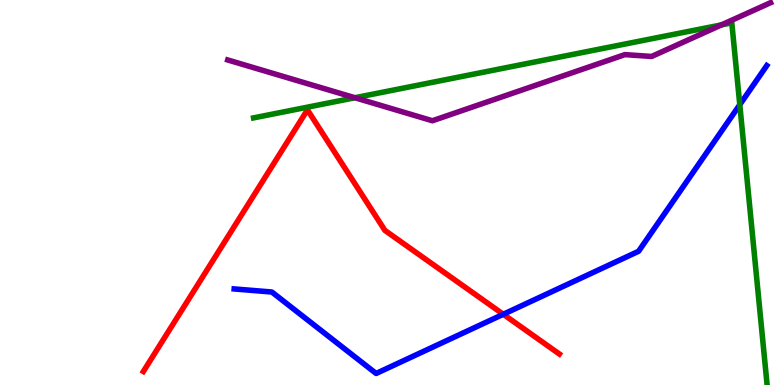[{'lines': ['blue', 'red'], 'intersections': [{'x': 6.49, 'y': 1.84}]}, {'lines': ['green', 'red'], 'intersections': []}, {'lines': ['purple', 'red'], 'intersections': []}, {'lines': ['blue', 'green'], 'intersections': [{'x': 9.55, 'y': 7.28}]}, {'lines': ['blue', 'purple'], 'intersections': []}, {'lines': ['green', 'purple'], 'intersections': [{'x': 4.58, 'y': 7.46}, {'x': 9.31, 'y': 9.35}]}]